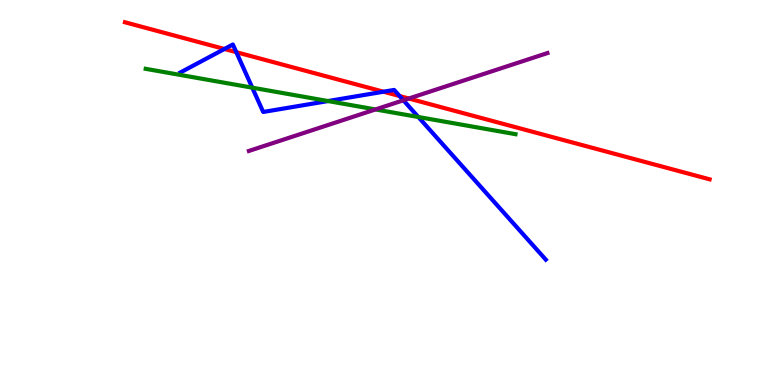[{'lines': ['blue', 'red'], 'intersections': [{'x': 2.9, 'y': 8.73}, {'x': 3.05, 'y': 8.64}, {'x': 4.95, 'y': 7.62}, {'x': 5.16, 'y': 7.51}]}, {'lines': ['green', 'red'], 'intersections': []}, {'lines': ['purple', 'red'], 'intersections': [{'x': 5.27, 'y': 7.44}]}, {'lines': ['blue', 'green'], 'intersections': [{'x': 3.26, 'y': 7.72}, {'x': 4.23, 'y': 7.38}, {'x': 5.4, 'y': 6.96}]}, {'lines': ['blue', 'purple'], 'intersections': [{'x': 5.21, 'y': 7.39}]}, {'lines': ['green', 'purple'], 'intersections': [{'x': 4.85, 'y': 7.16}]}]